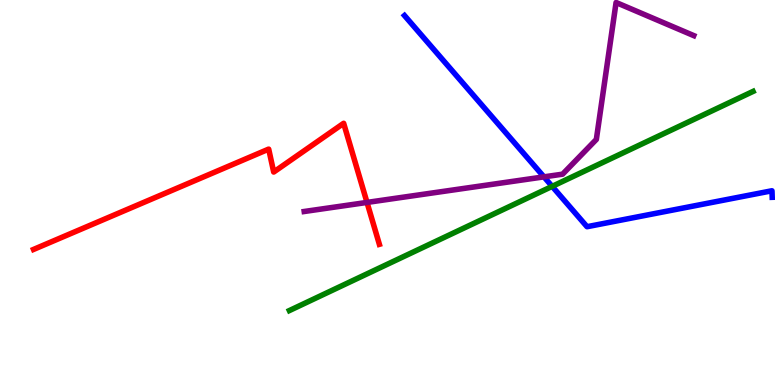[{'lines': ['blue', 'red'], 'intersections': []}, {'lines': ['green', 'red'], 'intersections': []}, {'lines': ['purple', 'red'], 'intersections': [{'x': 4.74, 'y': 4.74}]}, {'lines': ['blue', 'green'], 'intersections': [{'x': 7.12, 'y': 5.16}]}, {'lines': ['blue', 'purple'], 'intersections': [{'x': 7.02, 'y': 5.41}]}, {'lines': ['green', 'purple'], 'intersections': []}]